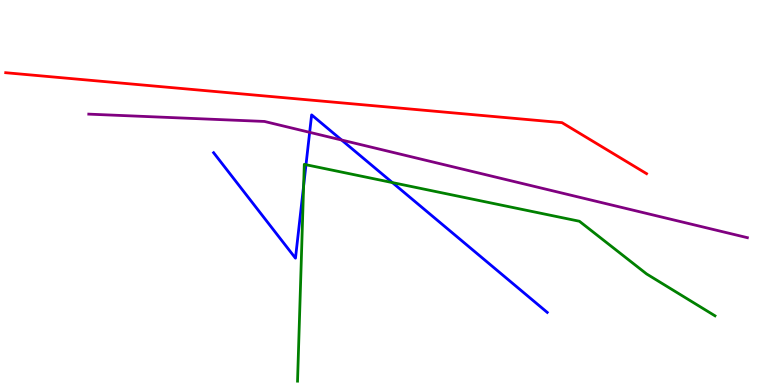[{'lines': ['blue', 'red'], 'intersections': []}, {'lines': ['green', 'red'], 'intersections': []}, {'lines': ['purple', 'red'], 'intersections': []}, {'lines': ['blue', 'green'], 'intersections': [{'x': 3.92, 'y': 5.17}, {'x': 3.95, 'y': 5.72}, {'x': 5.06, 'y': 5.26}]}, {'lines': ['blue', 'purple'], 'intersections': [{'x': 4.0, 'y': 6.56}, {'x': 4.41, 'y': 6.36}]}, {'lines': ['green', 'purple'], 'intersections': []}]